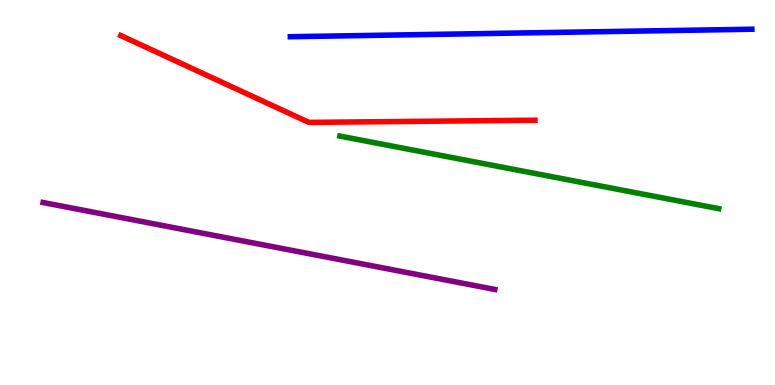[{'lines': ['blue', 'red'], 'intersections': []}, {'lines': ['green', 'red'], 'intersections': []}, {'lines': ['purple', 'red'], 'intersections': []}, {'lines': ['blue', 'green'], 'intersections': []}, {'lines': ['blue', 'purple'], 'intersections': []}, {'lines': ['green', 'purple'], 'intersections': []}]